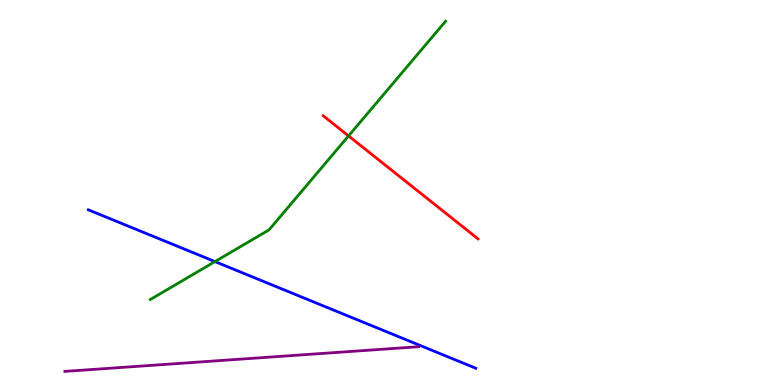[{'lines': ['blue', 'red'], 'intersections': []}, {'lines': ['green', 'red'], 'intersections': [{'x': 4.5, 'y': 6.47}]}, {'lines': ['purple', 'red'], 'intersections': []}, {'lines': ['blue', 'green'], 'intersections': [{'x': 2.77, 'y': 3.21}]}, {'lines': ['blue', 'purple'], 'intersections': []}, {'lines': ['green', 'purple'], 'intersections': []}]